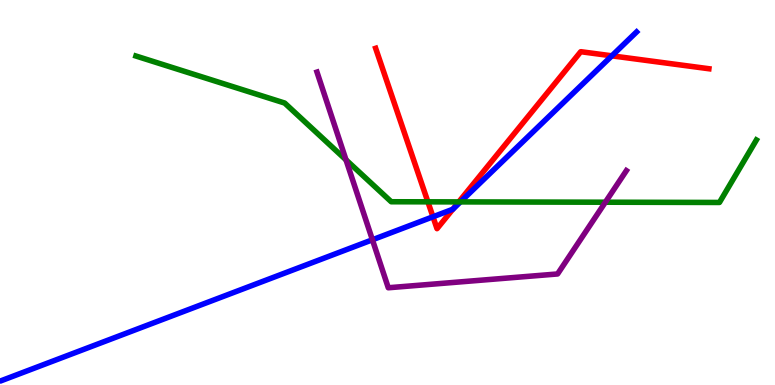[{'lines': ['blue', 'red'], 'intersections': [{'x': 5.59, 'y': 4.37}, {'x': 5.84, 'y': 4.56}, {'x': 7.89, 'y': 8.55}]}, {'lines': ['green', 'red'], 'intersections': [{'x': 5.52, 'y': 4.76}, {'x': 5.92, 'y': 4.76}]}, {'lines': ['purple', 'red'], 'intersections': []}, {'lines': ['blue', 'green'], 'intersections': [{'x': 5.94, 'y': 4.76}]}, {'lines': ['blue', 'purple'], 'intersections': [{'x': 4.81, 'y': 3.77}]}, {'lines': ['green', 'purple'], 'intersections': [{'x': 4.46, 'y': 5.85}, {'x': 7.81, 'y': 4.75}]}]